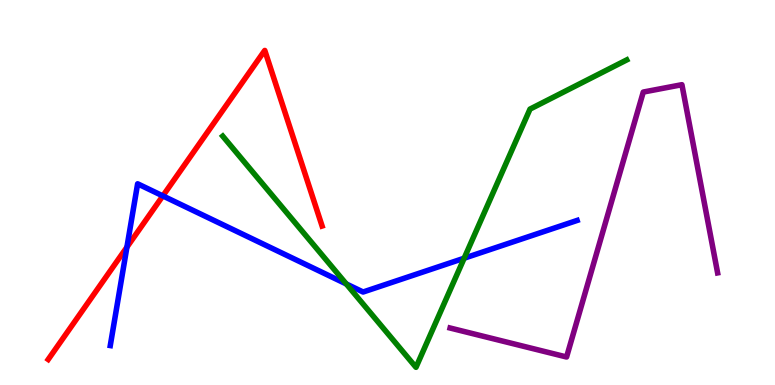[{'lines': ['blue', 'red'], 'intersections': [{'x': 1.64, 'y': 3.58}, {'x': 2.1, 'y': 4.91}]}, {'lines': ['green', 'red'], 'intersections': []}, {'lines': ['purple', 'red'], 'intersections': []}, {'lines': ['blue', 'green'], 'intersections': [{'x': 4.47, 'y': 2.62}, {'x': 5.99, 'y': 3.29}]}, {'lines': ['blue', 'purple'], 'intersections': []}, {'lines': ['green', 'purple'], 'intersections': []}]